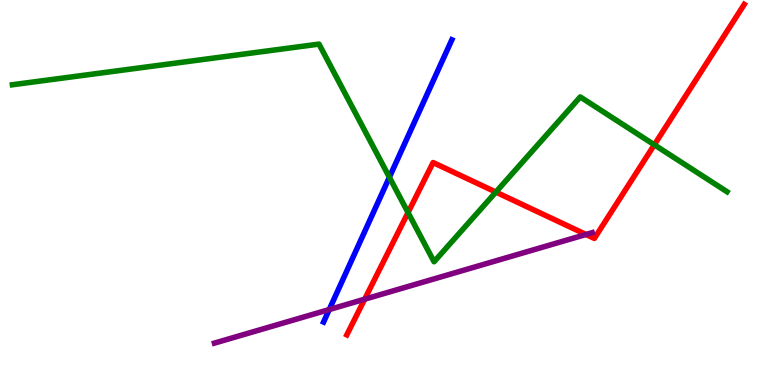[{'lines': ['blue', 'red'], 'intersections': []}, {'lines': ['green', 'red'], 'intersections': [{'x': 5.27, 'y': 4.48}, {'x': 6.4, 'y': 5.01}, {'x': 8.44, 'y': 6.24}]}, {'lines': ['purple', 'red'], 'intersections': [{'x': 4.71, 'y': 2.23}, {'x': 7.56, 'y': 3.91}]}, {'lines': ['blue', 'green'], 'intersections': [{'x': 5.02, 'y': 5.4}]}, {'lines': ['blue', 'purple'], 'intersections': [{'x': 4.25, 'y': 1.96}]}, {'lines': ['green', 'purple'], 'intersections': []}]